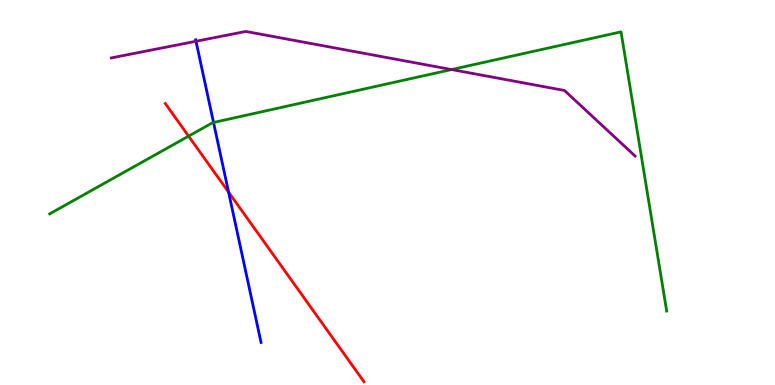[{'lines': ['blue', 'red'], 'intersections': [{'x': 2.95, 'y': 5.01}]}, {'lines': ['green', 'red'], 'intersections': [{'x': 2.43, 'y': 6.46}]}, {'lines': ['purple', 'red'], 'intersections': []}, {'lines': ['blue', 'green'], 'intersections': [{'x': 2.76, 'y': 6.82}]}, {'lines': ['blue', 'purple'], 'intersections': [{'x': 2.53, 'y': 8.93}]}, {'lines': ['green', 'purple'], 'intersections': [{'x': 5.83, 'y': 8.19}]}]